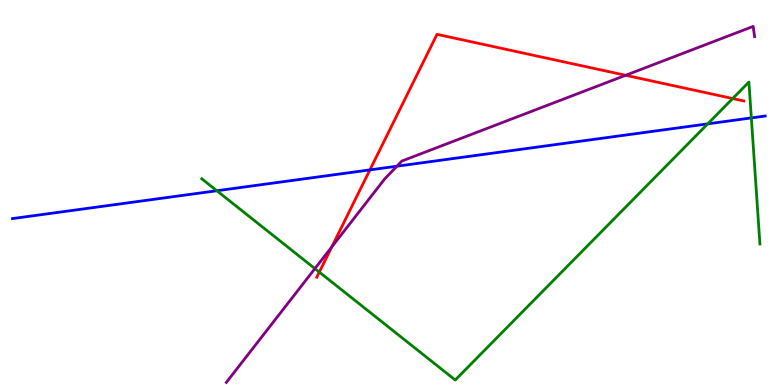[{'lines': ['blue', 'red'], 'intersections': [{'x': 4.77, 'y': 5.59}]}, {'lines': ['green', 'red'], 'intersections': [{'x': 4.12, 'y': 2.93}, {'x': 9.45, 'y': 7.44}]}, {'lines': ['purple', 'red'], 'intersections': [{'x': 4.28, 'y': 3.59}, {'x': 8.07, 'y': 8.04}]}, {'lines': ['blue', 'green'], 'intersections': [{'x': 2.8, 'y': 5.05}, {'x': 9.13, 'y': 6.78}, {'x': 9.69, 'y': 6.94}]}, {'lines': ['blue', 'purple'], 'intersections': [{'x': 5.12, 'y': 5.68}]}, {'lines': ['green', 'purple'], 'intersections': [{'x': 4.06, 'y': 3.02}]}]